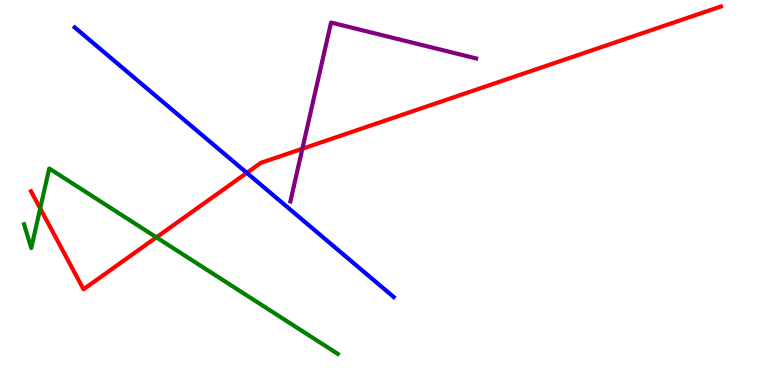[{'lines': ['blue', 'red'], 'intersections': [{'x': 3.18, 'y': 5.51}]}, {'lines': ['green', 'red'], 'intersections': [{'x': 0.519, 'y': 4.59}, {'x': 2.02, 'y': 3.84}]}, {'lines': ['purple', 'red'], 'intersections': [{'x': 3.9, 'y': 6.14}]}, {'lines': ['blue', 'green'], 'intersections': []}, {'lines': ['blue', 'purple'], 'intersections': []}, {'lines': ['green', 'purple'], 'intersections': []}]